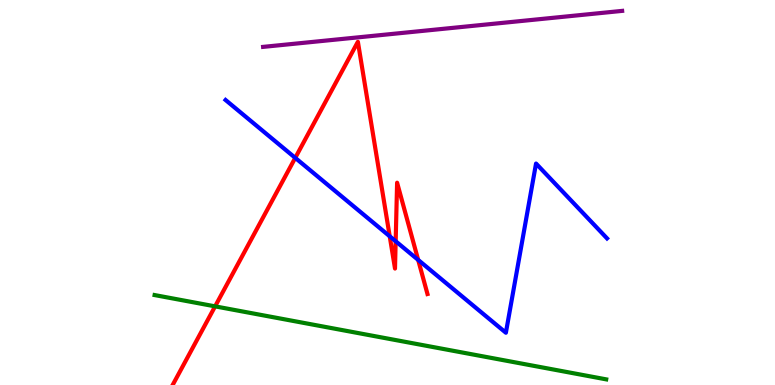[{'lines': ['blue', 'red'], 'intersections': [{'x': 3.81, 'y': 5.9}, {'x': 5.03, 'y': 3.86}, {'x': 5.11, 'y': 3.73}, {'x': 5.4, 'y': 3.25}]}, {'lines': ['green', 'red'], 'intersections': [{'x': 2.78, 'y': 2.04}]}, {'lines': ['purple', 'red'], 'intersections': []}, {'lines': ['blue', 'green'], 'intersections': []}, {'lines': ['blue', 'purple'], 'intersections': []}, {'lines': ['green', 'purple'], 'intersections': []}]